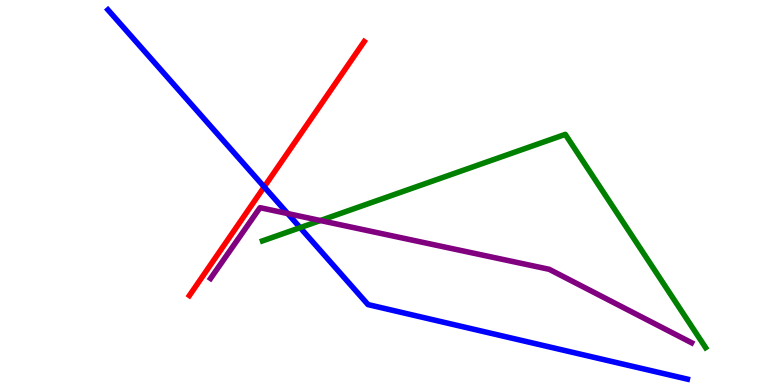[{'lines': ['blue', 'red'], 'intersections': [{'x': 3.41, 'y': 5.15}]}, {'lines': ['green', 'red'], 'intersections': []}, {'lines': ['purple', 'red'], 'intersections': []}, {'lines': ['blue', 'green'], 'intersections': [{'x': 3.87, 'y': 4.09}]}, {'lines': ['blue', 'purple'], 'intersections': [{'x': 3.71, 'y': 4.45}]}, {'lines': ['green', 'purple'], 'intersections': [{'x': 4.13, 'y': 4.27}]}]